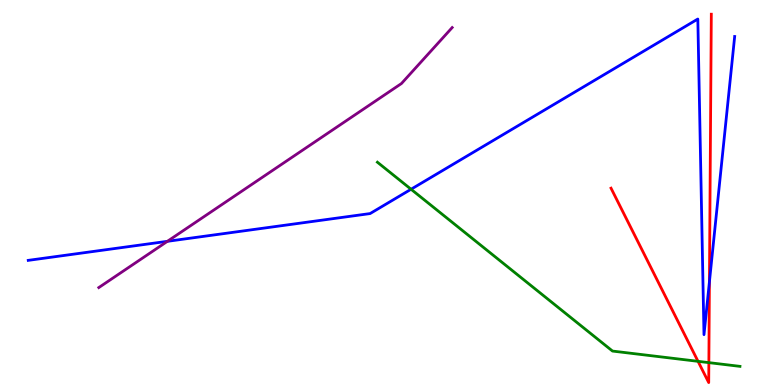[{'lines': ['blue', 'red'], 'intersections': [{'x': 9.15, 'y': 2.68}]}, {'lines': ['green', 'red'], 'intersections': [{'x': 9.01, 'y': 0.615}, {'x': 9.15, 'y': 0.581}]}, {'lines': ['purple', 'red'], 'intersections': []}, {'lines': ['blue', 'green'], 'intersections': [{'x': 5.3, 'y': 5.08}]}, {'lines': ['blue', 'purple'], 'intersections': [{'x': 2.16, 'y': 3.73}]}, {'lines': ['green', 'purple'], 'intersections': []}]